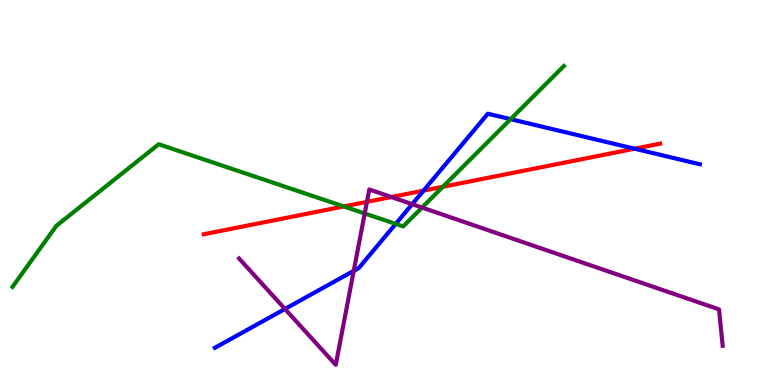[{'lines': ['blue', 'red'], 'intersections': [{'x': 5.46, 'y': 5.05}, {'x': 8.19, 'y': 6.14}]}, {'lines': ['green', 'red'], 'intersections': [{'x': 4.44, 'y': 4.64}, {'x': 5.71, 'y': 5.15}]}, {'lines': ['purple', 'red'], 'intersections': [{'x': 4.73, 'y': 4.76}, {'x': 5.05, 'y': 4.88}]}, {'lines': ['blue', 'green'], 'intersections': [{'x': 5.11, 'y': 4.18}, {'x': 6.59, 'y': 6.9}]}, {'lines': ['blue', 'purple'], 'intersections': [{'x': 3.68, 'y': 1.97}, {'x': 4.56, 'y': 2.96}, {'x': 5.32, 'y': 4.7}]}, {'lines': ['green', 'purple'], 'intersections': [{'x': 4.71, 'y': 4.46}, {'x': 5.45, 'y': 4.61}]}]